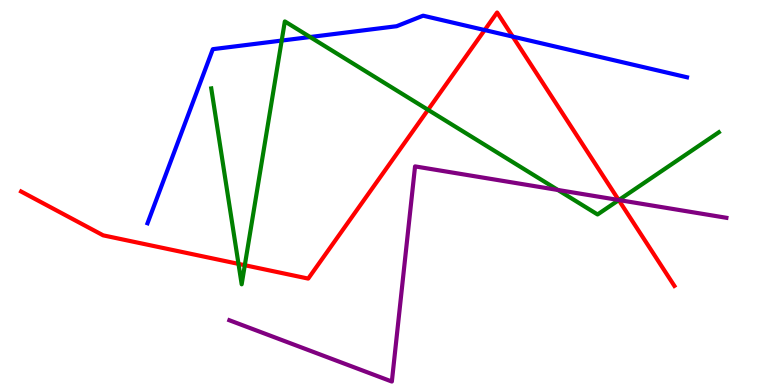[{'lines': ['blue', 'red'], 'intersections': [{'x': 6.25, 'y': 9.22}, {'x': 6.62, 'y': 9.05}]}, {'lines': ['green', 'red'], 'intersections': [{'x': 3.08, 'y': 3.15}, {'x': 3.16, 'y': 3.11}, {'x': 5.52, 'y': 7.15}, {'x': 7.98, 'y': 4.8}]}, {'lines': ['purple', 'red'], 'intersections': [{'x': 7.98, 'y': 4.8}]}, {'lines': ['blue', 'green'], 'intersections': [{'x': 3.63, 'y': 8.95}, {'x': 4.0, 'y': 9.04}]}, {'lines': ['blue', 'purple'], 'intersections': []}, {'lines': ['green', 'purple'], 'intersections': [{'x': 7.2, 'y': 5.07}, {'x': 7.99, 'y': 4.8}]}]